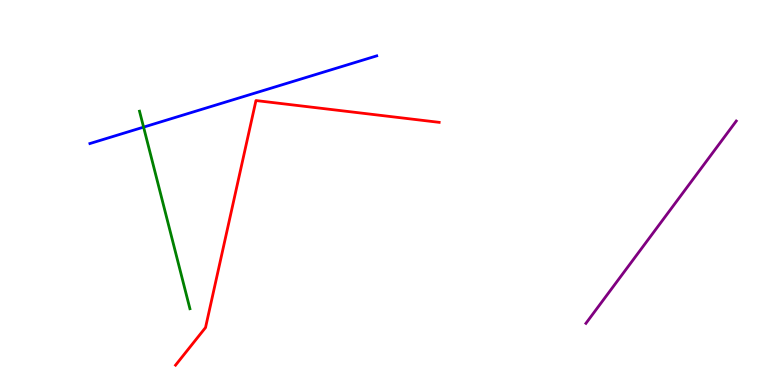[{'lines': ['blue', 'red'], 'intersections': []}, {'lines': ['green', 'red'], 'intersections': []}, {'lines': ['purple', 'red'], 'intersections': []}, {'lines': ['blue', 'green'], 'intersections': [{'x': 1.85, 'y': 6.7}]}, {'lines': ['blue', 'purple'], 'intersections': []}, {'lines': ['green', 'purple'], 'intersections': []}]